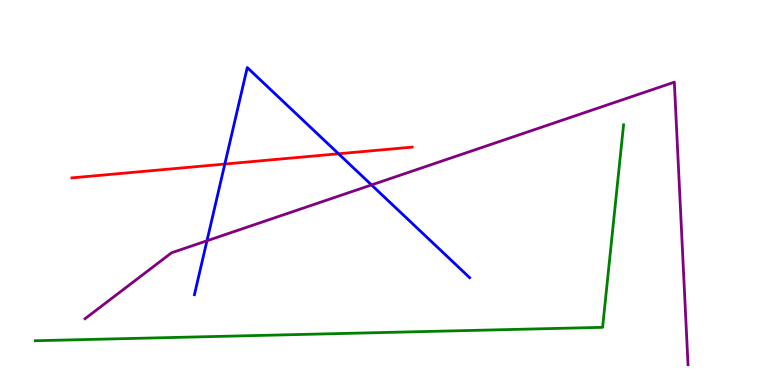[{'lines': ['blue', 'red'], 'intersections': [{'x': 2.9, 'y': 5.74}, {'x': 4.37, 'y': 6.01}]}, {'lines': ['green', 'red'], 'intersections': []}, {'lines': ['purple', 'red'], 'intersections': []}, {'lines': ['blue', 'green'], 'intersections': []}, {'lines': ['blue', 'purple'], 'intersections': [{'x': 2.67, 'y': 3.75}, {'x': 4.79, 'y': 5.2}]}, {'lines': ['green', 'purple'], 'intersections': []}]